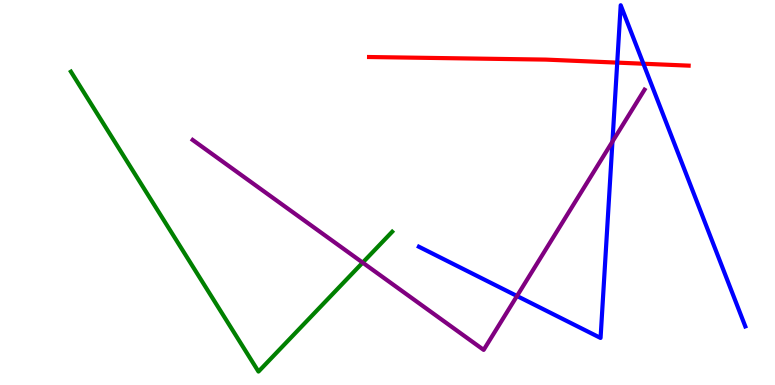[{'lines': ['blue', 'red'], 'intersections': [{'x': 7.96, 'y': 8.37}, {'x': 8.3, 'y': 8.34}]}, {'lines': ['green', 'red'], 'intersections': []}, {'lines': ['purple', 'red'], 'intersections': []}, {'lines': ['blue', 'green'], 'intersections': []}, {'lines': ['blue', 'purple'], 'intersections': [{'x': 6.67, 'y': 2.31}, {'x': 7.9, 'y': 6.32}]}, {'lines': ['green', 'purple'], 'intersections': [{'x': 4.68, 'y': 3.18}]}]